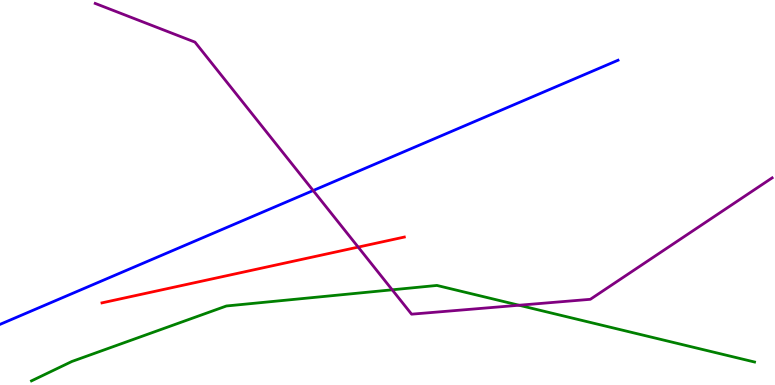[{'lines': ['blue', 'red'], 'intersections': []}, {'lines': ['green', 'red'], 'intersections': []}, {'lines': ['purple', 'red'], 'intersections': [{'x': 4.62, 'y': 3.58}]}, {'lines': ['blue', 'green'], 'intersections': []}, {'lines': ['blue', 'purple'], 'intersections': [{'x': 4.04, 'y': 5.05}]}, {'lines': ['green', 'purple'], 'intersections': [{'x': 5.06, 'y': 2.47}, {'x': 6.7, 'y': 2.07}]}]